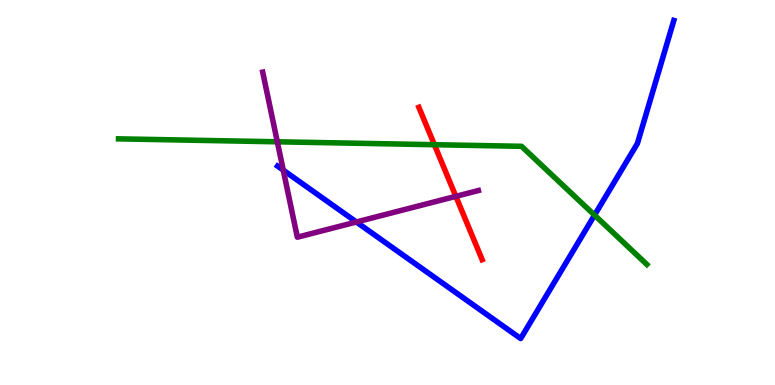[{'lines': ['blue', 'red'], 'intersections': []}, {'lines': ['green', 'red'], 'intersections': [{'x': 5.61, 'y': 6.24}]}, {'lines': ['purple', 'red'], 'intersections': [{'x': 5.88, 'y': 4.9}]}, {'lines': ['blue', 'green'], 'intersections': [{'x': 7.67, 'y': 4.41}]}, {'lines': ['blue', 'purple'], 'intersections': [{'x': 3.66, 'y': 5.58}, {'x': 4.6, 'y': 4.23}]}, {'lines': ['green', 'purple'], 'intersections': [{'x': 3.58, 'y': 6.32}]}]